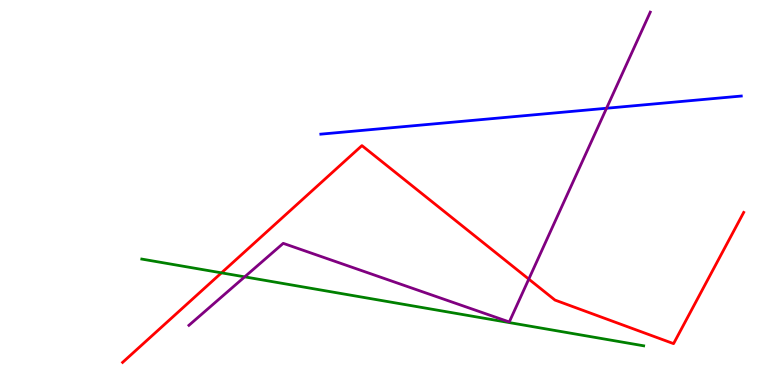[{'lines': ['blue', 'red'], 'intersections': []}, {'lines': ['green', 'red'], 'intersections': [{'x': 2.86, 'y': 2.91}]}, {'lines': ['purple', 'red'], 'intersections': [{'x': 6.82, 'y': 2.75}]}, {'lines': ['blue', 'green'], 'intersections': []}, {'lines': ['blue', 'purple'], 'intersections': [{'x': 7.83, 'y': 7.19}]}, {'lines': ['green', 'purple'], 'intersections': [{'x': 3.16, 'y': 2.81}]}]